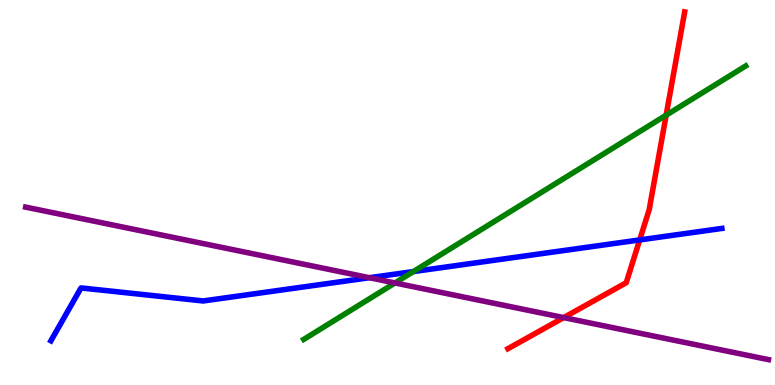[{'lines': ['blue', 'red'], 'intersections': [{'x': 8.25, 'y': 3.77}]}, {'lines': ['green', 'red'], 'intersections': [{'x': 8.6, 'y': 7.01}]}, {'lines': ['purple', 'red'], 'intersections': [{'x': 7.27, 'y': 1.75}]}, {'lines': ['blue', 'green'], 'intersections': [{'x': 5.33, 'y': 2.95}]}, {'lines': ['blue', 'purple'], 'intersections': [{'x': 4.77, 'y': 2.79}]}, {'lines': ['green', 'purple'], 'intersections': [{'x': 5.1, 'y': 2.65}]}]